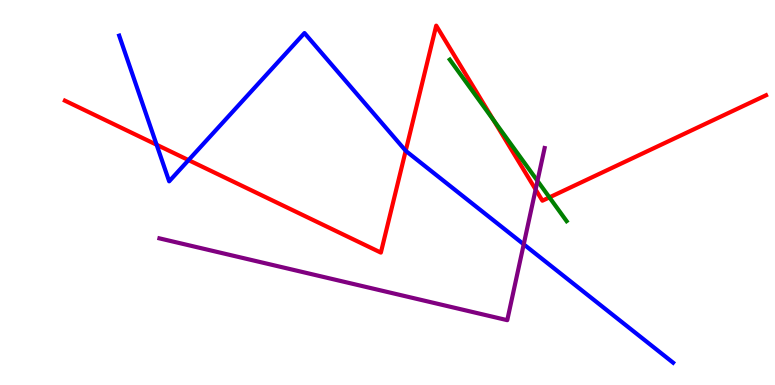[{'lines': ['blue', 'red'], 'intersections': [{'x': 2.02, 'y': 6.24}, {'x': 2.43, 'y': 5.84}, {'x': 5.23, 'y': 6.08}]}, {'lines': ['green', 'red'], 'intersections': [{'x': 6.37, 'y': 6.88}, {'x': 7.09, 'y': 4.87}]}, {'lines': ['purple', 'red'], 'intersections': [{'x': 6.91, 'y': 5.08}]}, {'lines': ['blue', 'green'], 'intersections': []}, {'lines': ['blue', 'purple'], 'intersections': [{'x': 6.76, 'y': 3.65}]}, {'lines': ['green', 'purple'], 'intersections': [{'x': 6.94, 'y': 5.3}]}]